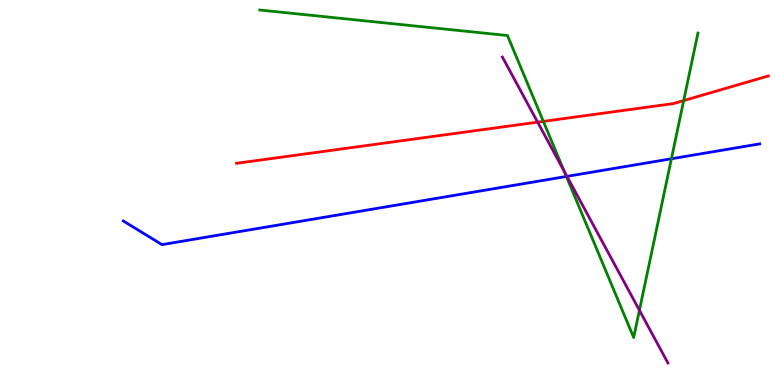[{'lines': ['blue', 'red'], 'intersections': []}, {'lines': ['green', 'red'], 'intersections': [{'x': 7.01, 'y': 6.85}, {'x': 8.82, 'y': 7.39}]}, {'lines': ['purple', 'red'], 'intersections': [{'x': 6.94, 'y': 6.83}]}, {'lines': ['blue', 'green'], 'intersections': [{'x': 7.31, 'y': 5.42}, {'x': 8.66, 'y': 5.88}]}, {'lines': ['blue', 'purple'], 'intersections': [{'x': 7.32, 'y': 5.42}]}, {'lines': ['green', 'purple'], 'intersections': [{'x': 7.28, 'y': 5.55}, {'x': 8.25, 'y': 1.94}]}]